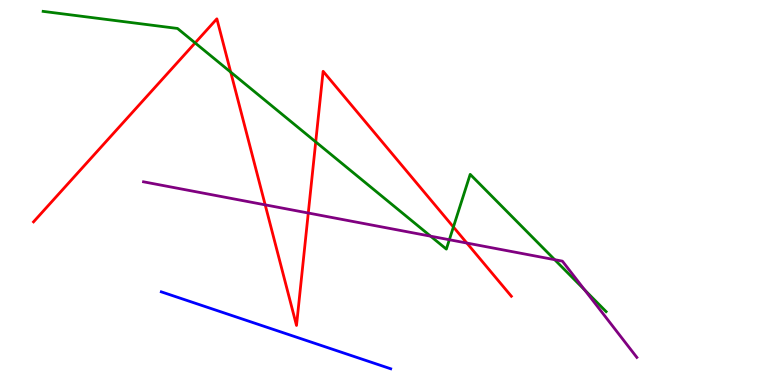[{'lines': ['blue', 'red'], 'intersections': []}, {'lines': ['green', 'red'], 'intersections': [{'x': 2.52, 'y': 8.89}, {'x': 2.98, 'y': 8.13}, {'x': 4.07, 'y': 6.31}, {'x': 5.85, 'y': 4.1}]}, {'lines': ['purple', 'red'], 'intersections': [{'x': 3.42, 'y': 4.68}, {'x': 3.98, 'y': 4.47}, {'x': 6.02, 'y': 3.69}]}, {'lines': ['blue', 'green'], 'intersections': []}, {'lines': ['blue', 'purple'], 'intersections': []}, {'lines': ['green', 'purple'], 'intersections': [{'x': 5.56, 'y': 3.87}, {'x': 5.8, 'y': 3.77}, {'x': 7.16, 'y': 3.25}, {'x': 7.54, 'y': 2.47}]}]